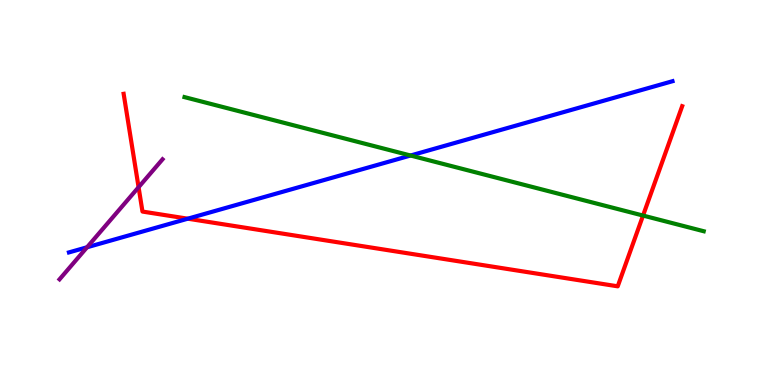[{'lines': ['blue', 'red'], 'intersections': [{'x': 2.42, 'y': 4.32}]}, {'lines': ['green', 'red'], 'intersections': [{'x': 8.3, 'y': 4.4}]}, {'lines': ['purple', 'red'], 'intersections': [{'x': 1.79, 'y': 5.14}]}, {'lines': ['blue', 'green'], 'intersections': [{'x': 5.3, 'y': 5.96}]}, {'lines': ['blue', 'purple'], 'intersections': [{'x': 1.12, 'y': 3.58}]}, {'lines': ['green', 'purple'], 'intersections': []}]